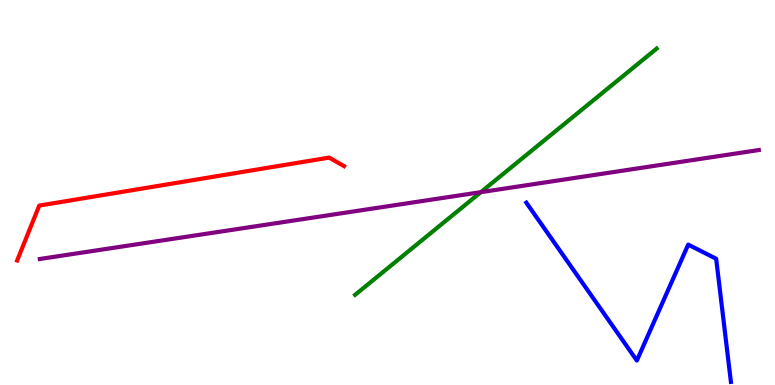[{'lines': ['blue', 'red'], 'intersections': []}, {'lines': ['green', 'red'], 'intersections': []}, {'lines': ['purple', 'red'], 'intersections': []}, {'lines': ['blue', 'green'], 'intersections': []}, {'lines': ['blue', 'purple'], 'intersections': []}, {'lines': ['green', 'purple'], 'intersections': [{'x': 6.2, 'y': 5.01}]}]